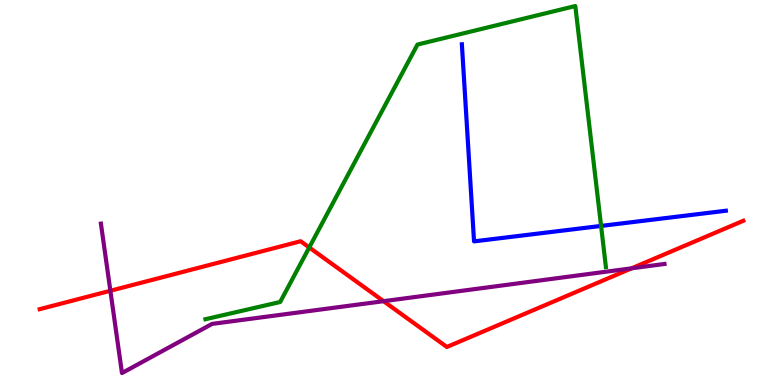[{'lines': ['blue', 'red'], 'intersections': []}, {'lines': ['green', 'red'], 'intersections': [{'x': 3.99, 'y': 3.57}]}, {'lines': ['purple', 'red'], 'intersections': [{'x': 1.42, 'y': 2.45}, {'x': 4.95, 'y': 2.18}, {'x': 8.15, 'y': 3.03}]}, {'lines': ['blue', 'green'], 'intersections': [{'x': 7.76, 'y': 4.13}]}, {'lines': ['blue', 'purple'], 'intersections': []}, {'lines': ['green', 'purple'], 'intersections': []}]